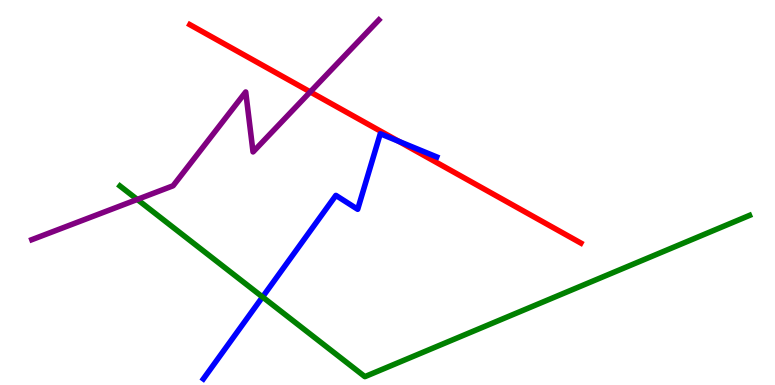[{'lines': ['blue', 'red'], 'intersections': [{'x': 5.14, 'y': 6.33}]}, {'lines': ['green', 'red'], 'intersections': []}, {'lines': ['purple', 'red'], 'intersections': [{'x': 4.0, 'y': 7.61}]}, {'lines': ['blue', 'green'], 'intersections': [{'x': 3.39, 'y': 2.29}]}, {'lines': ['blue', 'purple'], 'intersections': []}, {'lines': ['green', 'purple'], 'intersections': [{'x': 1.77, 'y': 4.82}]}]